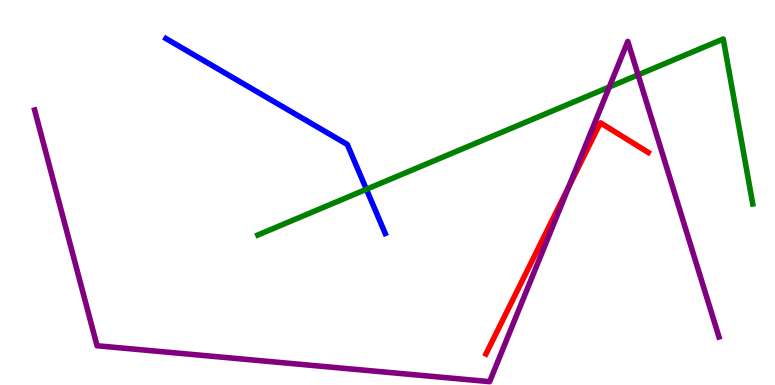[{'lines': ['blue', 'red'], 'intersections': []}, {'lines': ['green', 'red'], 'intersections': []}, {'lines': ['purple', 'red'], 'intersections': [{'x': 7.34, 'y': 5.16}]}, {'lines': ['blue', 'green'], 'intersections': [{'x': 4.73, 'y': 5.08}]}, {'lines': ['blue', 'purple'], 'intersections': []}, {'lines': ['green', 'purple'], 'intersections': [{'x': 7.86, 'y': 7.74}, {'x': 8.23, 'y': 8.06}]}]